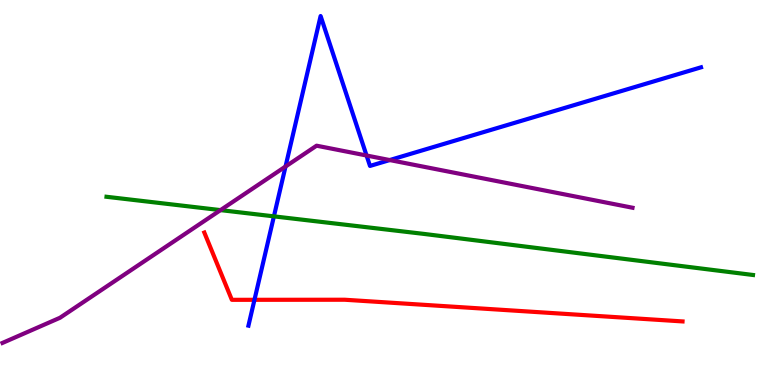[{'lines': ['blue', 'red'], 'intersections': [{'x': 3.28, 'y': 2.21}]}, {'lines': ['green', 'red'], 'intersections': []}, {'lines': ['purple', 'red'], 'intersections': []}, {'lines': ['blue', 'green'], 'intersections': [{'x': 3.53, 'y': 4.38}]}, {'lines': ['blue', 'purple'], 'intersections': [{'x': 3.68, 'y': 5.67}, {'x': 4.73, 'y': 5.96}, {'x': 5.03, 'y': 5.84}]}, {'lines': ['green', 'purple'], 'intersections': [{'x': 2.85, 'y': 4.54}]}]